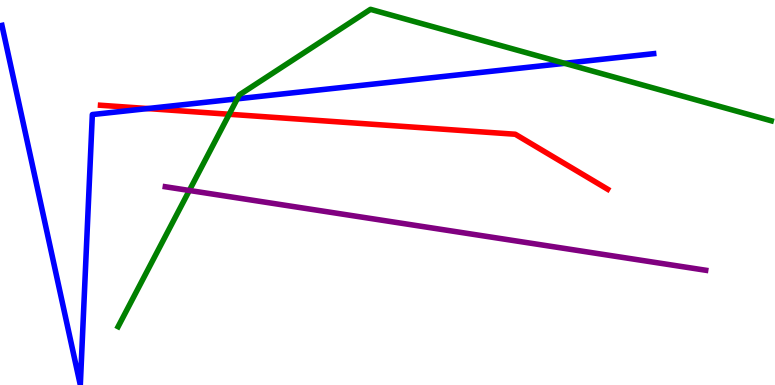[{'lines': ['blue', 'red'], 'intersections': [{'x': 1.91, 'y': 7.18}]}, {'lines': ['green', 'red'], 'intersections': [{'x': 2.96, 'y': 7.03}]}, {'lines': ['purple', 'red'], 'intersections': []}, {'lines': ['blue', 'green'], 'intersections': [{'x': 3.06, 'y': 7.43}, {'x': 7.29, 'y': 8.36}]}, {'lines': ['blue', 'purple'], 'intersections': []}, {'lines': ['green', 'purple'], 'intersections': [{'x': 2.44, 'y': 5.05}]}]